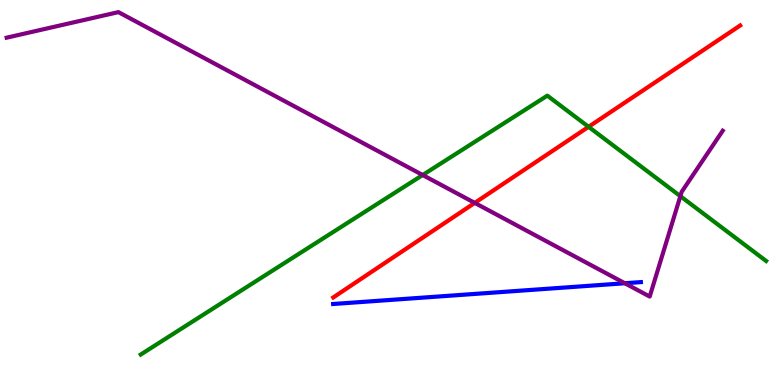[{'lines': ['blue', 'red'], 'intersections': []}, {'lines': ['green', 'red'], 'intersections': [{'x': 7.59, 'y': 6.71}]}, {'lines': ['purple', 'red'], 'intersections': [{'x': 6.13, 'y': 4.73}]}, {'lines': ['blue', 'green'], 'intersections': []}, {'lines': ['blue', 'purple'], 'intersections': [{'x': 8.06, 'y': 2.64}]}, {'lines': ['green', 'purple'], 'intersections': [{'x': 5.45, 'y': 5.45}, {'x': 8.78, 'y': 4.9}]}]